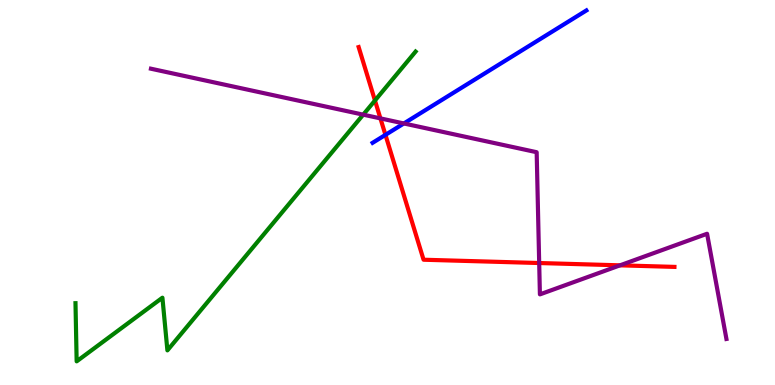[{'lines': ['blue', 'red'], 'intersections': [{'x': 4.97, 'y': 6.5}]}, {'lines': ['green', 'red'], 'intersections': [{'x': 4.84, 'y': 7.39}]}, {'lines': ['purple', 'red'], 'intersections': [{'x': 4.91, 'y': 6.93}, {'x': 6.96, 'y': 3.17}, {'x': 8.0, 'y': 3.11}]}, {'lines': ['blue', 'green'], 'intersections': []}, {'lines': ['blue', 'purple'], 'intersections': [{'x': 5.21, 'y': 6.79}]}, {'lines': ['green', 'purple'], 'intersections': [{'x': 4.69, 'y': 7.02}]}]